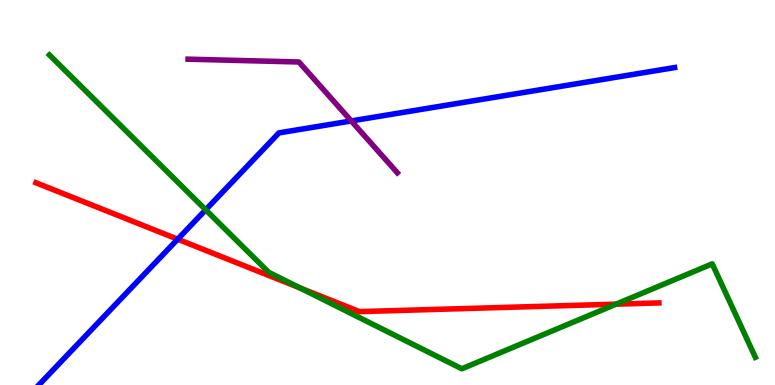[{'lines': ['blue', 'red'], 'intersections': [{'x': 2.29, 'y': 3.79}]}, {'lines': ['green', 'red'], 'intersections': [{'x': 3.87, 'y': 2.52}, {'x': 7.95, 'y': 2.1}]}, {'lines': ['purple', 'red'], 'intersections': []}, {'lines': ['blue', 'green'], 'intersections': [{'x': 2.65, 'y': 4.55}]}, {'lines': ['blue', 'purple'], 'intersections': [{'x': 4.53, 'y': 6.86}]}, {'lines': ['green', 'purple'], 'intersections': []}]